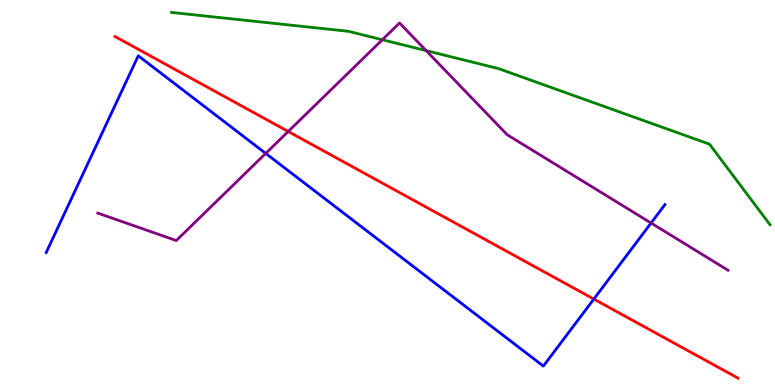[{'lines': ['blue', 'red'], 'intersections': [{'x': 7.66, 'y': 2.23}]}, {'lines': ['green', 'red'], 'intersections': []}, {'lines': ['purple', 'red'], 'intersections': [{'x': 3.72, 'y': 6.58}]}, {'lines': ['blue', 'green'], 'intersections': []}, {'lines': ['blue', 'purple'], 'intersections': [{'x': 3.43, 'y': 6.02}, {'x': 8.4, 'y': 4.21}]}, {'lines': ['green', 'purple'], 'intersections': [{'x': 4.93, 'y': 8.97}, {'x': 5.5, 'y': 8.69}]}]